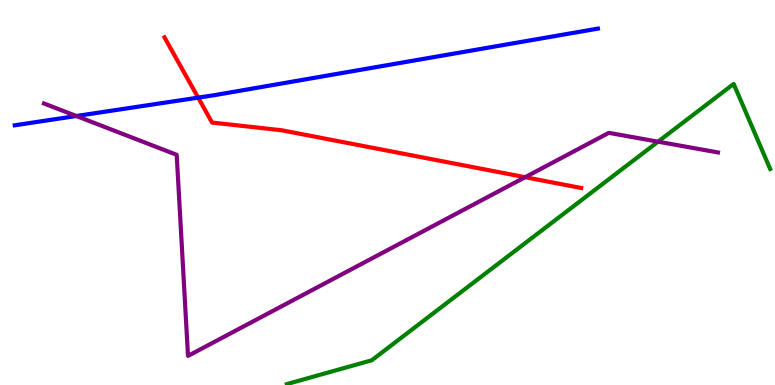[{'lines': ['blue', 'red'], 'intersections': [{'x': 2.56, 'y': 7.46}]}, {'lines': ['green', 'red'], 'intersections': []}, {'lines': ['purple', 'red'], 'intersections': [{'x': 6.78, 'y': 5.4}]}, {'lines': ['blue', 'green'], 'intersections': []}, {'lines': ['blue', 'purple'], 'intersections': [{'x': 0.985, 'y': 6.99}]}, {'lines': ['green', 'purple'], 'intersections': [{'x': 8.49, 'y': 6.32}]}]